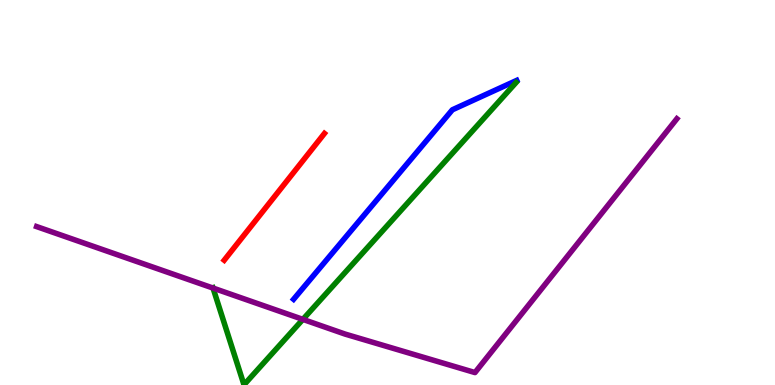[{'lines': ['blue', 'red'], 'intersections': []}, {'lines': ['green', 'red'], 'intersections': []}, {'lines': ['purple', 'red'], 'intersections': []}, {'lines': ['blue', 'green'], 'intersections': []}, {'lines': ['blue', 'purple'], 'intersections': []}, {'lines': ['green', 'purple'], 'intersections': [{'x': 2.75, 'y': 2.52}, {'x': 3.91, 'y': 1.7}]}]